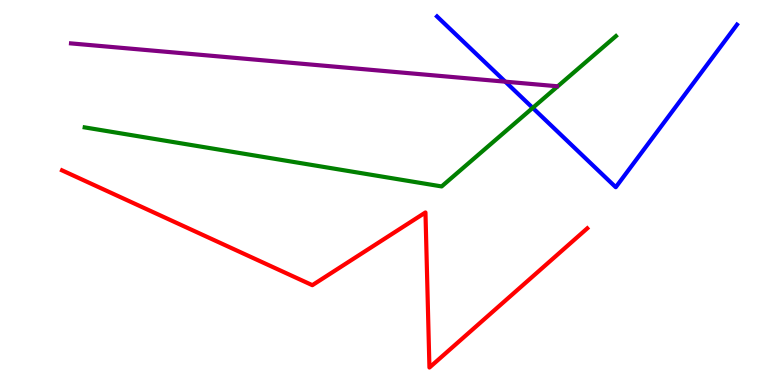[{'lines': ['blue', 'red'], 'intersections': []}, {'lines': ['green', 'red'], 'intersections': []}, {'lines': ['purple', 'red'], 'intersections': []}, {'lines': ['blue', 'green'], 'intersections': [{'x': 6.87, 'y': 7.2}]}, {'lines': ['blue', 'purple'], 'intersections': [{'x': 6.52, 'y': 7.88}]}, {'lines': ['green', 'purple'], 'intersections': []}]